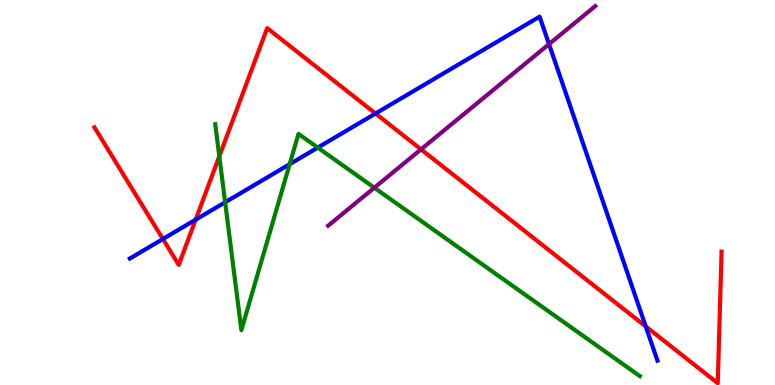[{'lines': ['blue', 'red'], 'intersections': [{'x': 2.1, 'y': 3.79}, {'x': 2.52, 'y': 4.29}, {'x': 4.85, 'y': 7.05}, {'x': 8.33, 'y': 1.52}]}, {'lines': ['green', 'red'], 'intersections': [{'x': 2.83, 'y': 5.94}]}, {'lines': ['purple', 'red'], 'intersections': [{'x': 5.43, 'y': 6.12}]}, {'lines': ['blue', 'green'], 'intersections': [{'x': 2.91, 'y': 4.75}, {'x': 3.74, 'y': 5.74}, {'x': 4.1, 'y': 6.17}]}, {'lines': ['blue', 'purple'], 'intersections': [{'x': 7.08, 'y': 8.85}]}, {'lines': ['green', 'purple'], 'intersections': [{'x': 4.83, 'y': 5.12}]}]